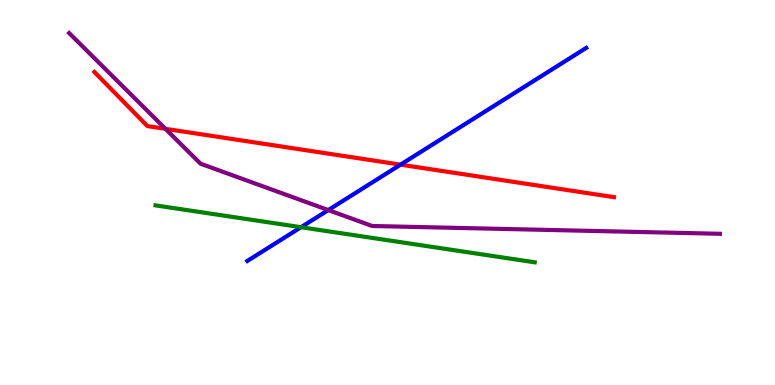[{'lines': ['blue', 'red'], 'intersections': [{'x': 5.17, 'y': 5.72}]}, {'lines': ['green', 'red'], 'intersections': []}, {'lines': ['purple', 'red'], 'intersections': [{'x': 2.14, 'y': 6.65}]}, {'lines': ['blue', 'green'], 'intersections': [{'x': 3.88, 'y': 4.1}]}, {'lines': ['blue', 'purple'], 'intersections': [{'x': 4.24, 'y': 4.54}]}, {'lines': ['green', 'purple'], 'intersections': []}]